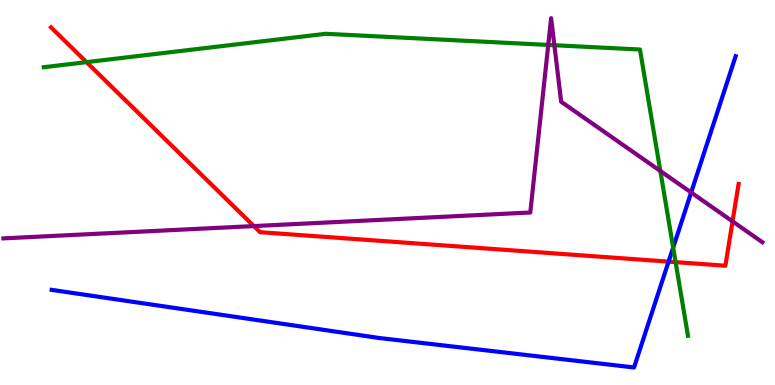[{'lines': ['blue', 'red'], 'intersections': [{'x': 8.63, 'y': 3.2}]}, {'lines': ['green', 'red'], 'intersections': [{'x': 1.12, 'y': 8.39}, {'x': 8.72, 'y': 3.19}]}, {'lines': ['purple', 'red'], 'intersections': [{'x': 3.28, 'y': 4.13}, {'x': 9.45, 'y': 4.25}]}, {'lines': ['blue', 'green'], 'intersections': [{'x': 8.69, 'y': 3.57}]}, {'lines': ['blue', 'purple'], 'intersections': [{'x': 8.92, 'y': 5.0}]}, {'lines': ['green', 'purple'], 'intersections': [{'x': 7.07, 'y': 8.83}, {'x': 7.15, 'y': 8.83}, {'x': 8.52, 'y': 5.56}]}]